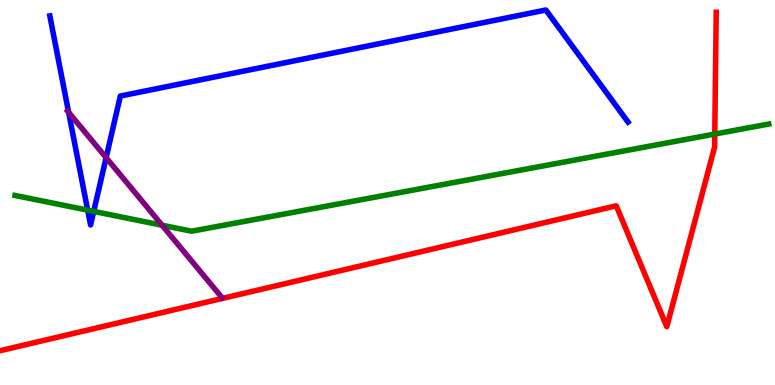[{'lines': ['blue', 'red'], 'intersections': []}, {'lines': ['green', 'red'], 'intersections': [{'x': 9.22, 'y': 6.52}]}, {'lines': ['purple', 'red'], 'intersections': []}, {'lines': ['blue', 'green'], 'intersections': [{'x': 1.13, 'y': 4.54}, {'x': 1.21, 'y': 4.51}]}, {'lines': ['blue', 'purple'], 'intersections': [{'x': 0.886, 'y': 7.08}, {'x': 1.37, 'y': 5.91}]}, {'lines': ['green', 'purple'], 'intersections': [{'x': 2.09, 'y': 4.15}]}]